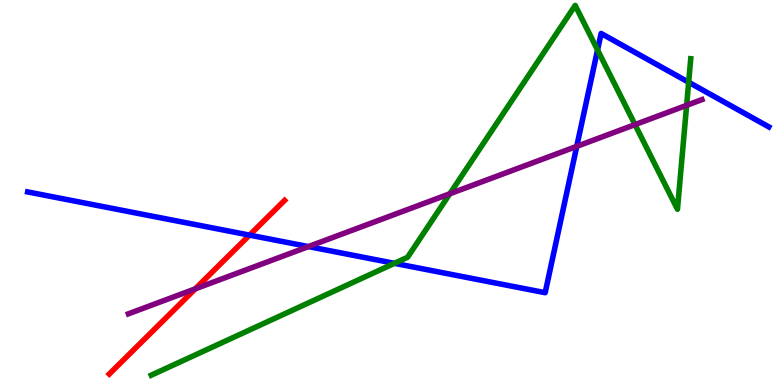[{'lines': ['blue', 'red'], 'intersections': [{'x': 3.22, 'y': 3.89}]}, {'lines': ['green', 'red'], 'intersections': []}, {'lines': ['purple', 'red'], 'intersections': [{'x': 2.52, 'y': 2.5}]}, {'lines': ['blue', 'green'], 'intersections': [{'x': 5.09, 'y': 3.16}, {'x': 7.71, 'y': 8.7}, {'x': 8.89, 'y': 7.86}]}, {'lines': ['blue', 'purple'], 'intersections': [{'x': 3.98, 'y': 3.6}, {'x': 7.44, 'y': 6.2}]}, {'lines': ['green', 'purple'], 'intersections': [{'x': 5.8, 'y': 4.97}, {'x': 8.19, 'y': 6.76}, {'x': 8.86, 'y': 7.26}]}]